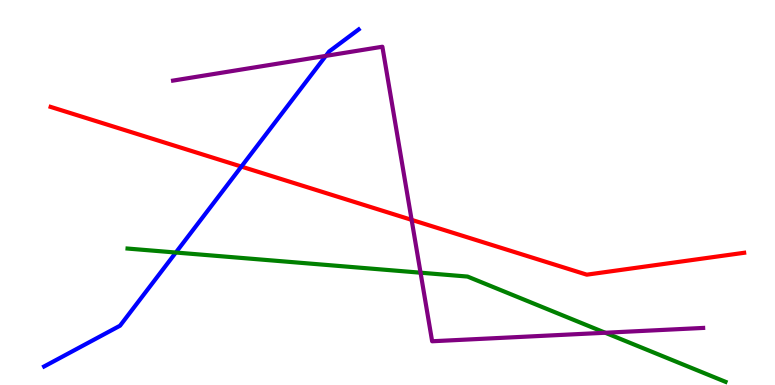[{'lines': ['blue', 'red'], 'intersections': [{'x': 3.11, 'y': 5.67}]}, {'lines': ['green', 'red'], 'intersections': []}, {'lines': ['purple', 'red'], 'intersections': [{'x': 5.31, 'y': 4.29}]}, {'lines': ['blue', 'green'], 'intersections': [{'x': 2.27, 'y': 3.44}]}, {'lines': ['blue', 'purple'], 'intersections': [{'x': 4.2, 'y': 8.55}]}, {'lines': ['green', 'purple'], 'intersections': [{'x': 5.43, 'y': 2.92}, {'x': 7.81, 'y': 1.36}]}]